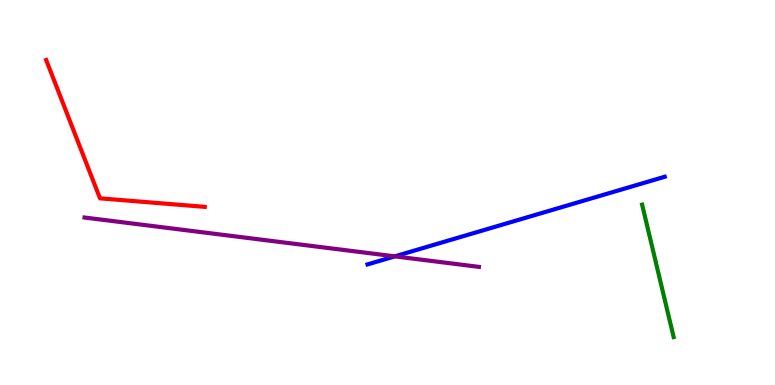[{'lines': ['blue', 'red'], 'intersections': []}, {'lines': ['green', 'red'], 'intersections': []}, {'lines': ['purple', 'red'], 'intersections': []}, {'lines': ['blue', 'green'], 'intersections': []}, {'lines': ['blue', 'purple'], 'intersections': [{'x': 5.09, 'y': 3.34}]}, {'lines': ['green', 'purple'], 'intersections': []}]